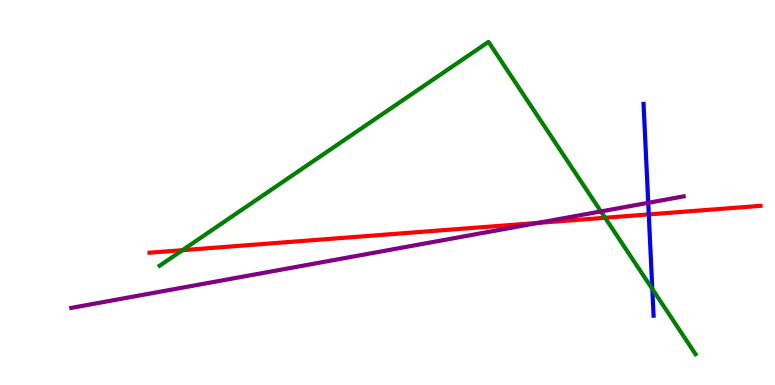[{'lines': ['blue', 'red'], 'intersections': [{'x': 8.37, 'y': 4.43}]}, {'lines': ['green', 'red'], 'intersections': [{'x': 2.35, 'y': 3.5}, {'x': 7.81, 'y': 4.34}]}, {'lines': ['purple', 'red'], 'intersections': [{'x': 6.94, 'y': 4.21}]}, {'lines': ['blue', 'green'], 'intersections': [{'x': 8.42, 'y': 2.49}]}, {'lines': ['blue', 'purple'], 'intersections': [{'x': 8.36, 'y': 4.73}]}, {'lines': ['green', 'purple'], 'intersections': [{'x': 7.75, 'y': 4.51}]}]